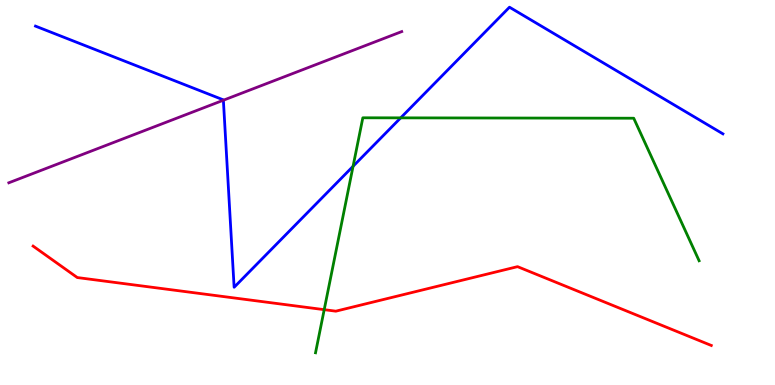[{'lines': ['blue', 'red'], 'intersections': []}, {'lines': ['green', 'red'], 'intersections': [{'x': 4.18, 'y': 1.96}]}, {'lines': ['purple', 'red'], 'intersections': []}, {'lines': ['blue', 'green'], 'intersections': [{'x': 4.56, 'y': 5.68}, {'x': 5.17, 'y': 6.94}]}, {'lines': ['blue', 'purple'], 'intersections': [{'x': 2.88, 'y': 7.4}]}, {'lines': ['green', 'purple'], 'intersections': []}]